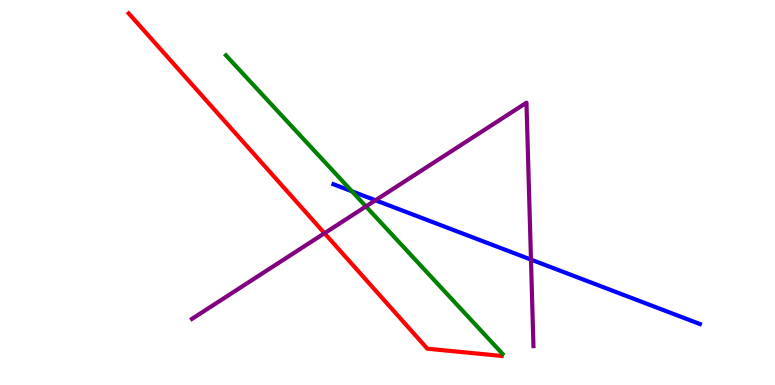[{'lines': ['blue', 'red'], 'intersections': []}, {'lines': ['green', 'red'], 'intersections': []}, {'lines': ['purple', 'red'], 'intersections': [{'x': 4.19, 'y': 3.94}]}, {'lines': ['blue', 'green'], 'intersections': [{'x': 4.54, 'y': 5.03}]}, {'lines': ['blue', 'purple'], 'intersections': [{'x': 4.84, 'y': 4.8}, {'x': 6.85, 'y': 3.26}]}, {'lines': ['green', 'purple'], 'intersections': [{'x': 4.72, 'y': 4.64}]}]